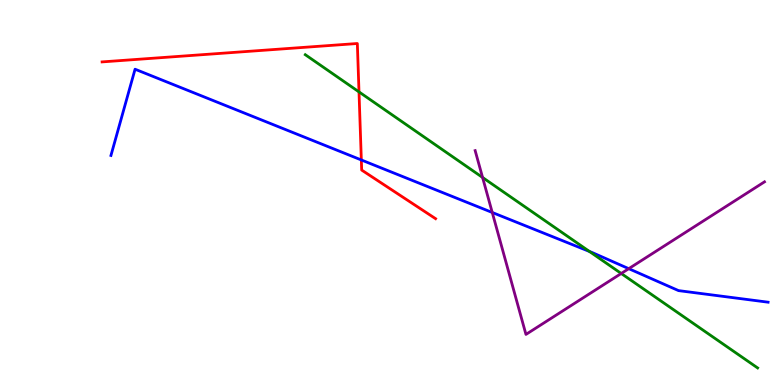[{'lines': ['blue', 'red'], 'intersections': [{'x': 4.66, 'y': 5.84}]}, {'lines': ['green', 'red'], 'intersections': [{'x': 4.63, 'y': 7.61}]}, {'lines': ['purple', 'red'], 'intersections': []}, {'lines': ['blue', 'green'], 'intersections': [{'x': 7.61, 'y': 3.47}]}, {'lines': ['blue', 'purple'], 'intersections': [{'x': 6.35, 'y': 4.48}, {'x': 8.11, 'y': 3.02}]}, {'lines': ['green', 'purple'], 'intersections': [{'x': 6.23, 'y': 5.39}, {'x': 8.02, 'y': 2.9}]}]